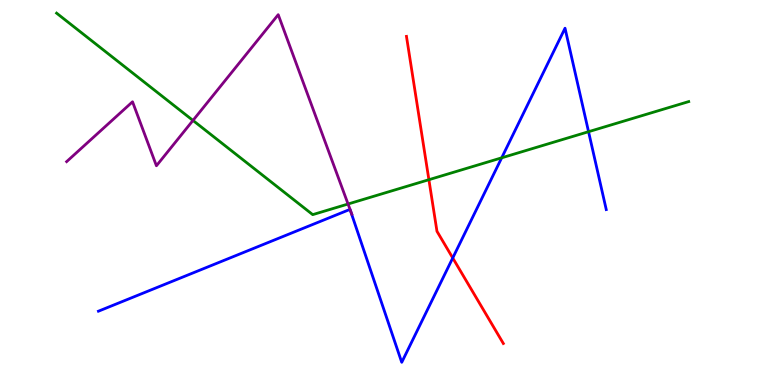[{'lines': ['blue', 'red'], 'intersections': [{'x': 5.84, 'y': 3.3}]}, {'lines': ['green', 'red'], 'intersections': [{'x': 5.53, 'y': 5.33}]}, {'lines': ['purple', 'red'], 'intersections': []}, {'lines': ['blue', 'green'], 'intersections': [{'x': 6.47, 'y': 5.9}, {'x': 7.59, 'y': 6.58}]}, {'lines': ['blue', 'purple'], 'intersections': []}, {'lines': ['green', 'purple'], 'intersections': [{'x': 2.49, 'y': 6.87}, {'x': 4.49, 'y': 4.7}]}]